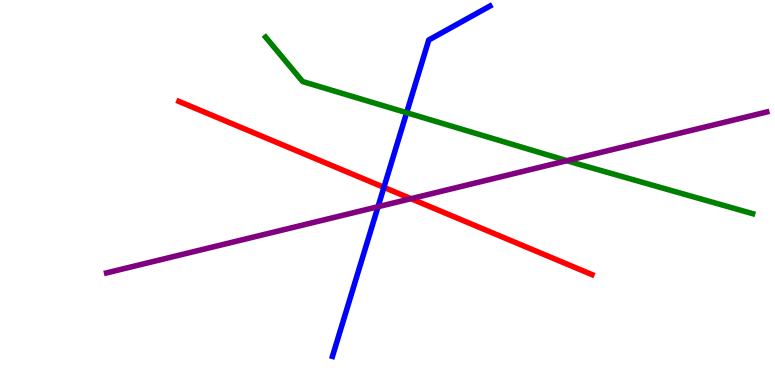[{'lines': ['blue', 'red'], 'intersections': [{'x': 4.95, 'y': 5.13}]}, {'lines': ['green', 'red'], 'intersections': []}, {'lines': ['purple', 'red'], 'intersections': [{'x': 5.3, 'y': 4.84}]}, {'lines': ['blue', 'green'], 'intersections': [{'x': 5.25, 'y': 7.07}]}, {'lines': ['blue', 'purple'], 'intersections': [{'x': 4.88, 'y': 4.63}]}, {'lines': ['green', 'purple'], 'intersections': [{'x': 7.31, 'y': 5.83}]}]